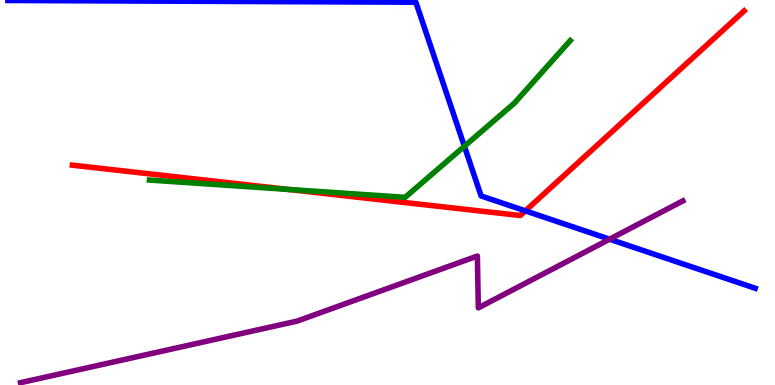[{'lines': ['blue', 'red'], 'intersections': [{'x': 6.78, 'y': 4.52}]}, {'lines': ['green', 'red'], 'intersections': [{'x': 3.72, 'y': 5.08}]}, {'lines': ['purple', 'red'], 'intersections': []}, {'lines': ['blue', 'green'], 'intersections': [{'x': 5.99, 'y': 6.2}]}, {'lines': ['blue', 'purple'], 'intersections': [{'x': 7.87, 'y': 3.79}]}, {'lines': ['green', 'purple'], 'intersections': []}]